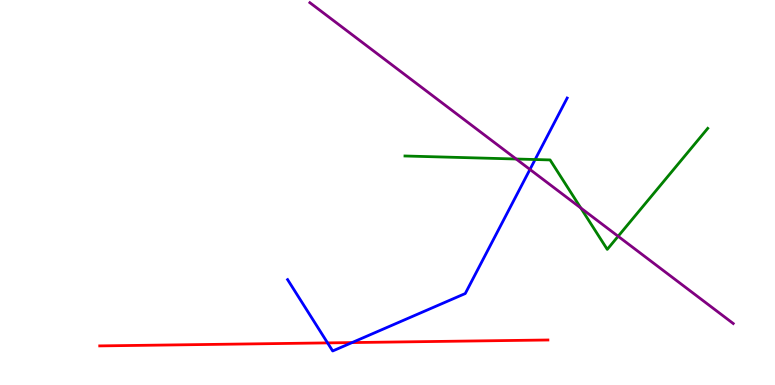[{'lines': ['blue', 'red'], 'intersections': [{'x': 4.23, 'y': 1.09}, {'x': 4.54, 'y': 1.1}]}, {'lines': ['green', 'red'], 'intersections': []}, {'lines': ['purple', 'red'], 'intersections': []}, {'lines': ['blue', 'green'], 'intersections': [{'x': 6.9, 'y': 5.86}]}, {'lines': ['blue', 'purple'], 'intersections': [{'x': 6.84, 'y': 5.6}]}, {'lines': ['green', 'purple'], 'intersections': [{'x': 6.66, 'y': 5.87}, {'x': 7.49, 'y': 4.6}, {'x': 7.98, 'y': 3.86}]}]